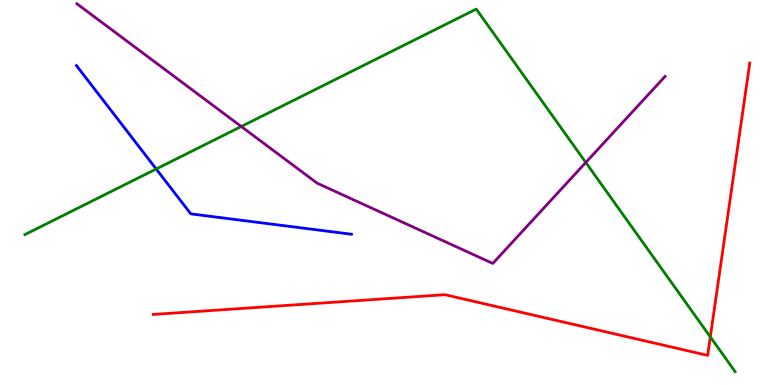[{'lines': ['blue', 'red'], 'intersections': []}, {'lines': ['green', 'red'], 'intersections': [{'x': 9.17, 'y': 1.25}]}, {'lines': ['purple', 'red'], 'intersections': []}, {'lines': ['blue', 'green'], 'intersections': [{'x': 2.02, 'y': 5.61}]}, {'lines': ['blue', 'purple'], 'intersections': []}, {'lines': ['green', 'purple'], 'intersections': [{'x': 3.11, 'y': 6.71}, {'x': 7.56, 'y': 5.78}]}]